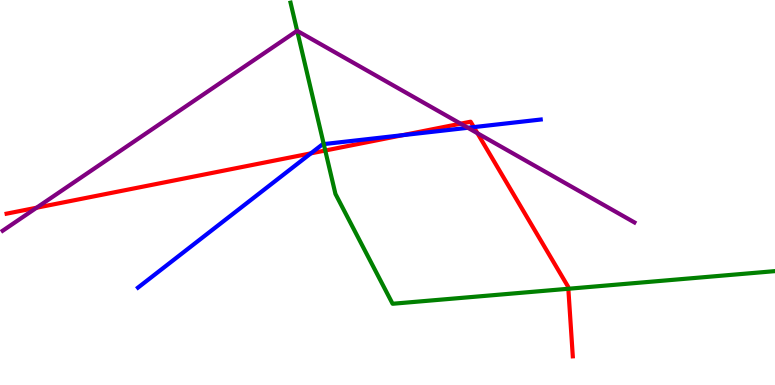[{'lines': ['blue', 'red'], 'intersections': [{'x': 4.01, 'y': 6.02}, {'x': 5.2, 'y': 6.49}, {'x': 6.11, 'y': 6.7}]}, {'lines': ['green', 'red'], 'intersections': [{'x': 4.2, 'y': 6.09}, {'x': 7.33, 'y': 2.5}]}, {'lines': ['purple', 'red'], 'intersections': [{'x': 0.472, 'y': 4.6}, {'x': 5.94, 'y': 6.79}, {'x': 6.16, 'y': 6.54}]}, {'lines': ['blue', 'green'], 'intersections': [{'x': 4.18, 'y': 6.26}]}, {'lines': ['blue', 'purple'], 'intersections': [{'x': 6.04, 'y': 6.68}]}, {'lines': ['green', 'purple'], 'intersections': [{'x': 3.83, 'y': 9.2}]}]